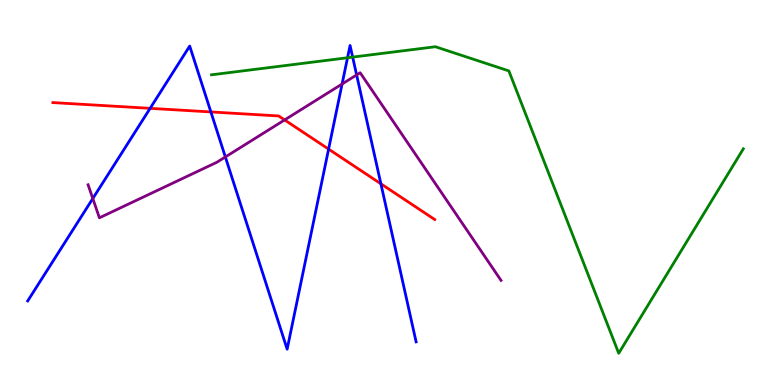[{'lines': ['blue', 'red'], 'intersections': [{'x': 1.94, 'y': 7.19}, {'x': 2.72, 'y': 7.09}, {'x': 4.24, 'y': 6.13}, {'x': 4.91, 'y': 5.23}]}, {'lines': ['green', 'red'], 'intersections': []}, {'lines': ['purple', 'red'], 'intersections': [{'x': 3.67, 'y': 6.88}]}, {'lines': ['blue', 'green'], 'intersections': [{'x': 4.48, 'y': 8.5}, {'x': 4.55, 'y': 8.52}]}, {'lines': ['blue', 'purple'], 'intersections': [{'x': 1.2, 'y': 4.84}, {'x': 2.91, 'y': 5.92}, {'x': 4.41, 'y': 7.82}, {'x': 4.6, 'y': 8.05}]}, {'lines': ['green', 'purple'], 'intersections': []}]